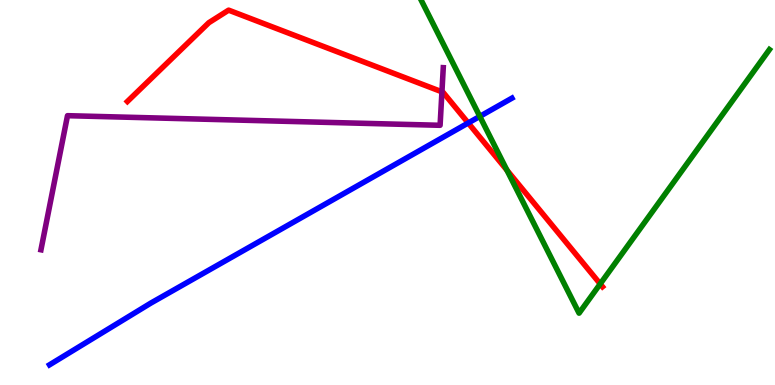[{'lines': ['blue', 'red'], 'intersections': [{'x': 6.04, 'y': 6.81}]}, {'lines': ['green', 'red'], 'intersections': [{'x': 6.54, 'y': 5.58}, {'x': 7.74, 'y': 2.63}]}, {'lines': ['purple', 'red'], 'intersections': [{'x': 5.7, 'y': 7.61}]}, {'lines': ['blue', 'green'], 'intersections': [{'x': 6.19, 'y': 6.98}]}, {'lines': ['blue', 'purple'], 'intersections': []}, {'lines': ['green', 'purple'], 'intersections': []}]